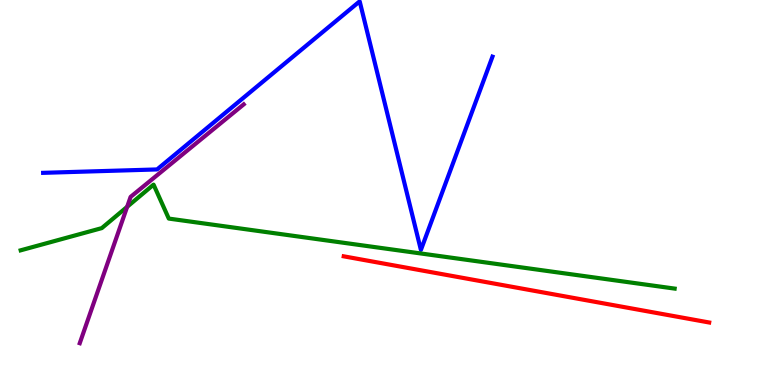[{'lines': ['blue', 'red'], 'intersections': []}, {'lines': ['green', 'red'], 'intersections': []}, {'lines': ['purple', 'red'], 'intersections': []}, {'lines': ['blue', 'green'], 'intersections': []}, {'lines': ['blue', 'purple'], 'intersections': []}, {'lines': ['green', 'purple'], 'intersections': [{'x': 1.64, 'y': 4.63}]}]